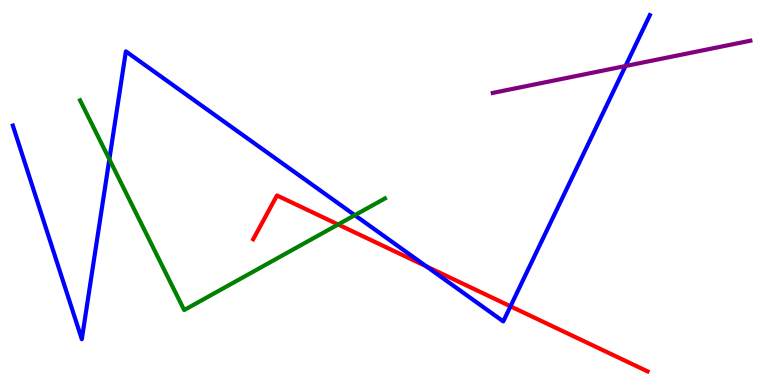[{'lines': ['blue', 'red'], 'intersections': [{'x': 5.5, 'y': 3.08}, {'x': 6.59, 'y': 2.04}]}, {'lines': ['green', 'red'], 'intersections': [{'x': 4.36, 'y': 4.17}]}, {'lines': ['purple', 'red'], 'intersections': []}, {'lines': ['blue', 'green'], 'intersections': [{'x': 1.41, 'y': 5.86}, {'x': 4.58, 'y': 4.41}]}, {'lines': ['blue', 'purple'], 'intersections': [{'x': 8.07, 'y': 8.29}]}, {'lines': ['green', 'purple'], 'intersections': []}]